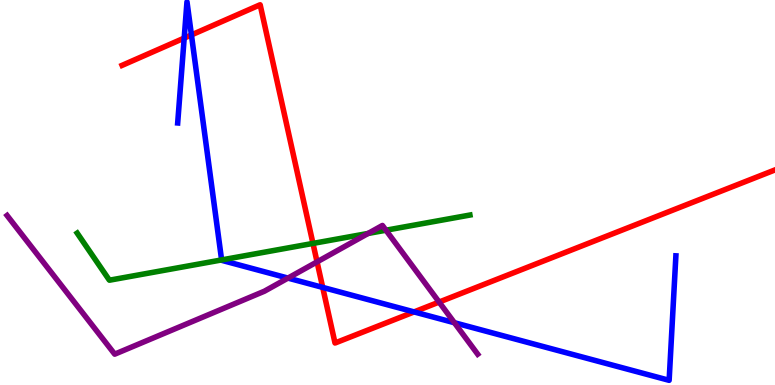[{'lines': ['blue', 'red'], 'intersections': [{'x': 2.38, 'y': 9.01}, {'x': 2.47, 'y': 9.09}, {'x': 4.16, 'y': 2.53}, {'x': 5.34, 'y': 1.9}]}, {'lines': ['green', 'red'], 'intersections': [{'x': 4.04, 'y': 3.68}]}, {'lines': ['purple', 'red'], 'intersections': [{'x': 4.09, 'y': 3.2}, {'x': 5.67, 'y': 2.15}]}, {'lines': ['blue', 'green'], 'intersections': [{'x': 2.86, 'y': 3.25}]}, {'lines': ['blue', 'purple'], 'intersections': [{'x': 3.72, 'y': 2.78}, {'x': 5.86, 'y': 1.62}]}, {'lines': ['green', 'purple'], 'intersections': [{'x': 4.75, 'y': 3.94}, {'x': 4.98, 'y': 4.02}]}]